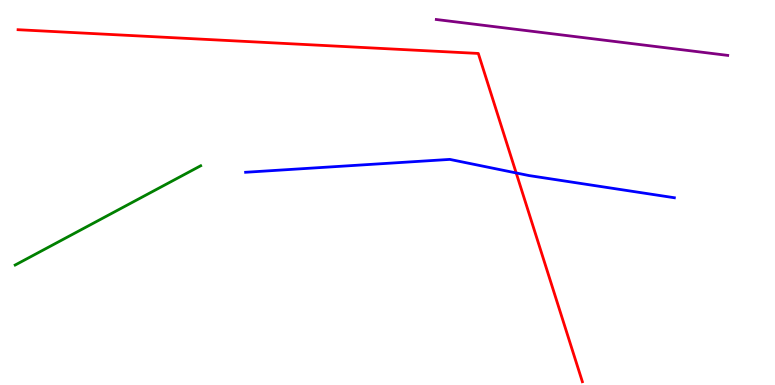[{'lines': ['blue', 'red'], 'intersections': [{'x': 6.66, 'y': 5.51}]}, {'lines': ['green', 'red'], 'intersections': []}, {'lines': ['purple', 'red'], 'intersections': []}, {'lines': ['blue', 'green'], 'intersections': []}, {'lines': ['blue', 'purple'], 'intersections': []}, {'lines': ['green', 'purple'], 'intersections': []}]